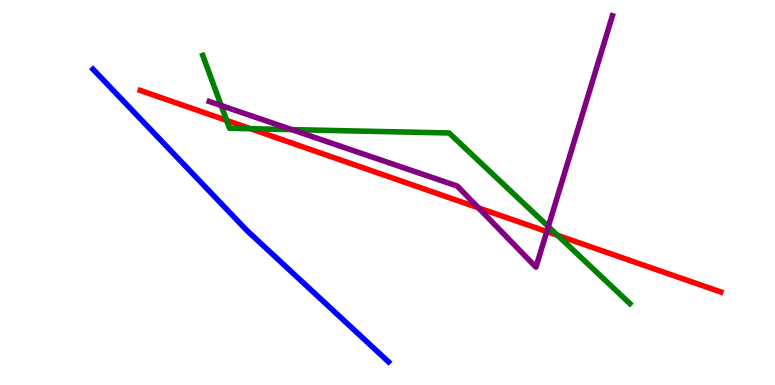[{'lines': ['blue', 'red'], 'intersections': []}, {'lines': ['green', 'red'], 'intersections': [{'x': 2.92, 'y': 6.87}, {'x': 3.23, 'y': 6.66}, {'x': 7.19, 'y': 3.89}]}, {'lines': ['purple', 'red'], 'intersections': [{'x': 6.17, 'y': 4.6}, {'x': 7.06, 'y': 3.99}]}, {'lines': ['blue', 'green'], 'intersections': []}, {'lines': ['blue', 'purple'], 'intersections': []}, {'lines': ['green', 'purple'], 'intersections': [{'x': 2.85, 'y': 7.26}, {'x': 3.76, 'y': 6.63}, {'x': 7.07, 'y': 4.11}]}]